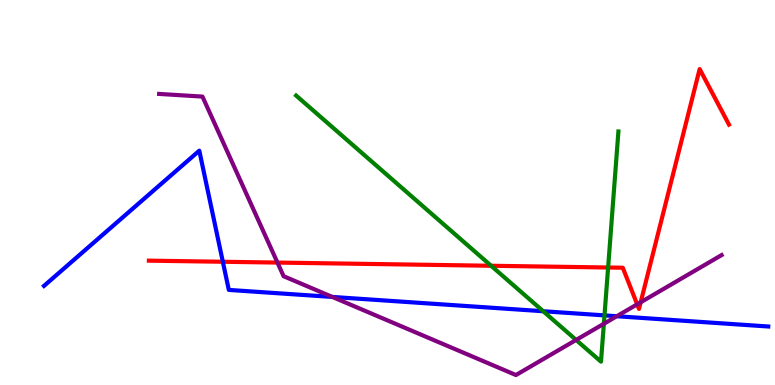[{'lines': ['blue', 'red'], 'intersections': [{'x': 2.88, 'y': 3.2}]}, {'lines': ['green', 'red'], 'intersections': [{'x': 6.34, 'y': 3.1}, {'x': 7.85, 'y': 3.05}]}, {'lines': ['purple', 'red'], 'intersections': [{'x': 3.58, 'y': 3.18}, {'x': 8.22, 'y': 2.1}, {'x': 8.27, 'y': 2.15}]}, {'lines': ['blue', 'green'], 'intersections': [{'x': 7.01, 'y': 1.92}, {'x': 7.8, 'y': 1.81}]}, {'lines': ['blue', 'purple'], 'intersections': [{'x': 4.29, 'y': 2.29}, {'x': 7.96, 'y': 1.79}]}, {'lines': ['green', 'purple'], 'intersections': [{'x': 7.43, 'y': 1.17}, {'x': 7.79, 'y': 1.59}]}]